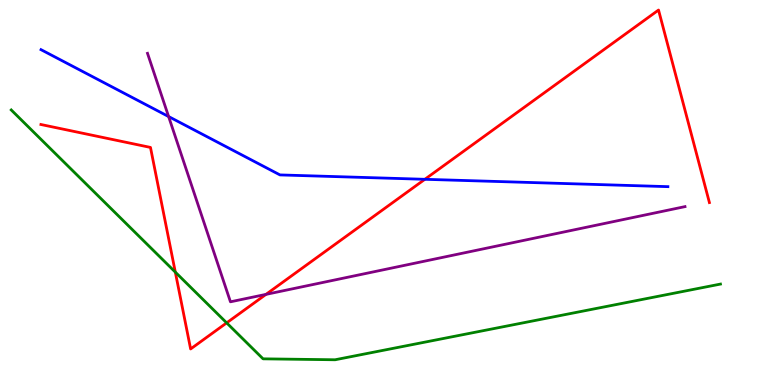[{'lines': ['blue', 'red'], 'intersections': [{'x': 5.48, 'y': 5.34}]}, {'lines': ['green', 'red'], 'intersections': [{'x': 2.26, 'y': 2.93}, {'x': 2.92, 'y': 1.61}]}, {'lines': ['purple', 'red'], 'intersections': [{'x': 3.43, 'y': 2.35}]}, {'lines': ['blue', 'green'], 'intersections': []}, {'lines': ['blue', 'purple'], 'intersections': [{'x': 2.18, 'y': 6.97}]}, {'lines': ['green', 'purple'], 'intersections': []}]